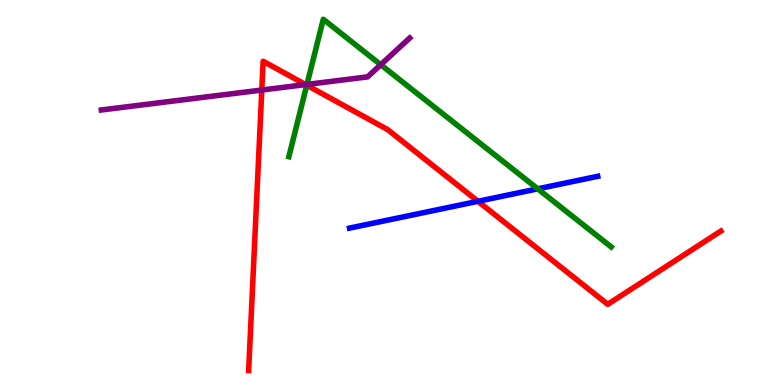[{'lines': ['blue', 'red'], 'intersections': [{'x': 6.17, 'y': 4.77}]}, {'lines': ['green', 'red'], 'intersections': [{'x': 3.96, 'y': 7.79}]}, {'lines': ['purple', 'red'], 'intersections': [{'x': 3.38, 'y': 7.66}, {'x': 3.94, 'y': 7.8}]}, {'lines': ['blue', 'green'], 'intersections': [{'x': 6.94, 'y': 5.1}]}, {'lines': ['blue', 'purple'], 'intersections': []}, {'lines': ['green', 'purple'], 'intersections': [{'x': 3.96, 'y': 7.81}, {'x': 4.91, 'y': 8.32}]}]